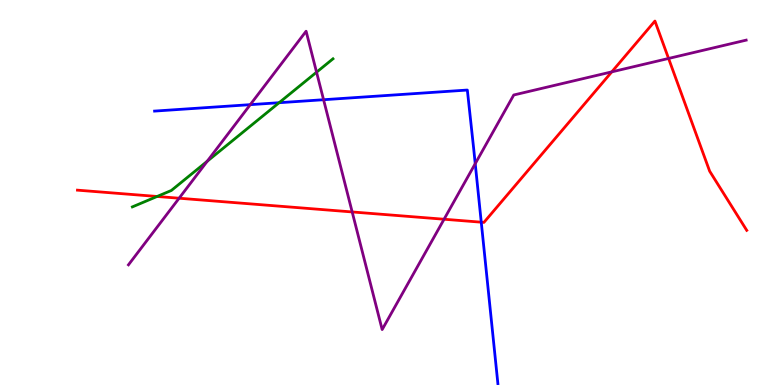[{'lines': ['blue', 'red'], 'intersections': [{'x': 6.21, 'y': 4.23}]}, {'lines': ['green', 'red'], 'intersections': [{'x': 2.03, 'y': 4.9}]}, {'lines': ['purple', 'red'], 'intersections': [{'x': 2.31, 'y': 4.85}, {'x': 4.54, 'y': 4.49}, {'x': 5.73, 'y': 4.31}, {'x': 7.89, 'y': 8.13}, {'x': 8.63, 'y': 8.48}]}, {'lines': ['blue', 'green'], 'intersections': [{'x': 3.6, 'y': 7.33}]}, {'lines': ['blue', 'purple'], 'intersections': [{'x': 3.23, 'y': 7.28}, {'x': 4.18, 'y': 7.41}, {'x': 6.13, 'y': 5.75}]}, {'lines': ['green', 'purple'], 'intersections': [{'x': 2.67, 'y': 5.81}, {'x': 4.08, 'y': 8.12}]}]